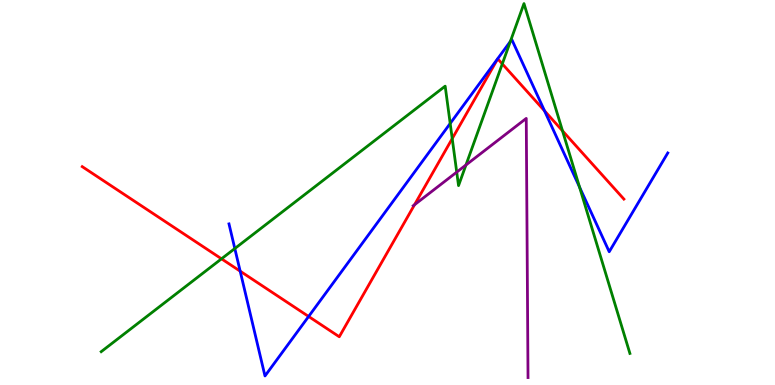[{'lines': ['blue', 'red'], 'intersections': [{'x': 3.1, 'y': 2.96}, {'x': 3.98, 'y': 1.78}, {'x': 7.03, 'y': 7.12}]}, {'lines': ['green', 'red'], 'intersections': [{'x': 2.86, 'y': 3.28}, {'x': 5.84, 'y': 6.4}, {'x': 6.48, 'y': 8.34}, {'x': 7.26, 'y': 6.6}]}, {'lines': ['purple', 'red'], 'intersections': [{'x': 5.35, 'y': 4.68}]}, {'lines': ['blue', 'green'], 'intersections': [{'x': 3.03, 'y': 3.54}, {'x': 5.81, 'y': 6.79}, {'x': 6.59, 'y': 8.93}, {'x': 7.48, 'y': 5.14}]}, {'lines': ['blue', 'purple'], 'intersections': []}, {'lines': ['green', 'purple'], 'intersections': [{'x': 5.89, 'y': 5.53}, {'x': 6.01, 'y': 5.71}]}]